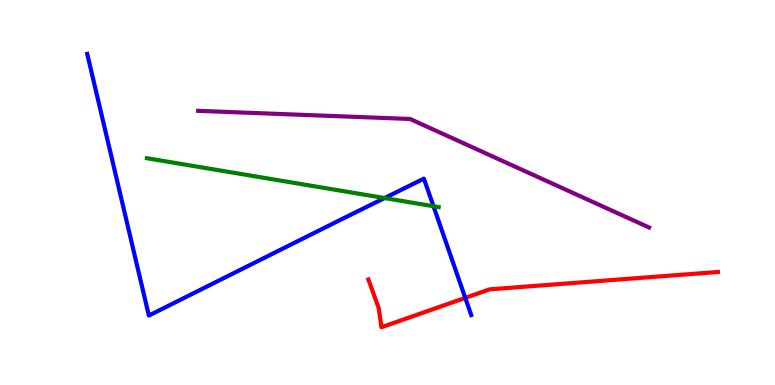[{'lines': ['blue', 'red'], 'intersections': [{'x': 6.0, 'y': 2.26}]}, {'lines': ['green', 'red'], 'intersections': []}, {'lines': ['purple', 'red'], 'intersections': []}, {'lines': ['blue', 'green'], 'intersections': [{'x': 4.96, 'y': 4.86}, {'x': 5.59, 'y': 4.64}]}, {'lines': ['blue', 'purple'], 'intersections': []}, {'lines': ['green', 'purple'], 'intersections': []}]